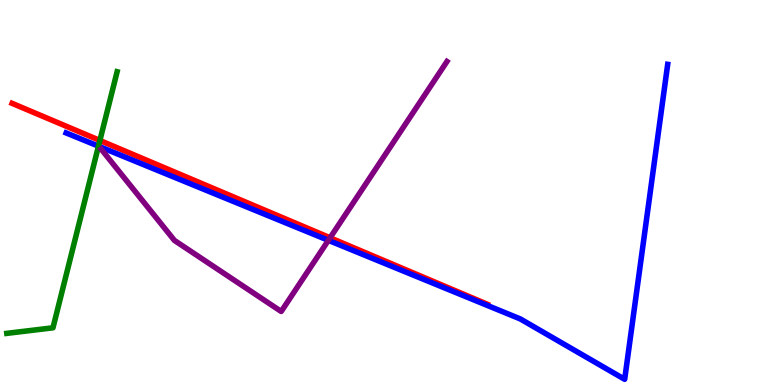[{'lines': ['blue', 'red'], 'intersections': []}, {'lines': ['green', 'red'], 'intersections': [{'x': 1.29, 'y': 6.35}]}, {'lines': ['purple', 'red'], 'intersections': [{'x': 4.26, 'y': 3.82}]}, {'lines': ['blue', 'green'], 'intersections': [{'x': 1.27, 'y': 6.2}]}, {'lines': ['blue', 'purple'], 'intersections': [{'x': 4.24, 'y': 3.76}]}, {'lines': ['green', 'purple'], 'intersections': []}]